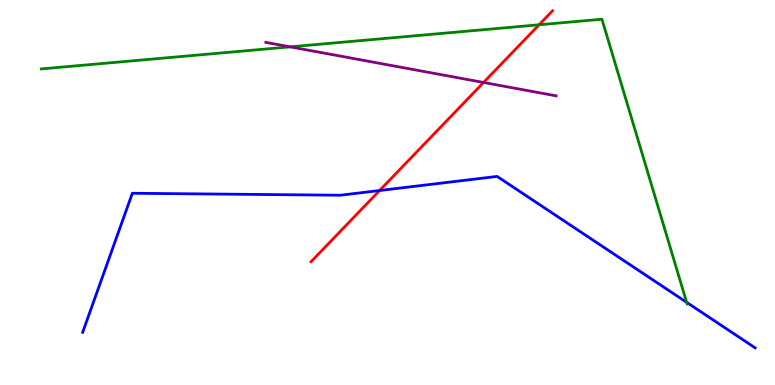[{'lines': ['blue', 'red'], 'intersections': [{'x': 4.9, 'y': 5.05}]}, {'lines': ['green', 'red'], 'intersections': [{'x': 6.96, 'y': 9.36}]}, {'lines': ['purple', 'red'], 'intersections': [{'x': 6.24, 'y': 7.86}]}, {'lines': ['blue', 'green'], 'intersections': [{'x': 8.86, 'y': 2.15}]}, {'lines': ['blue', 'purple'], 'intersections': []}, {'lines': ['green', 'purple'], 'intersections': [{'x': 3.74, 'y': 8.78}]}]